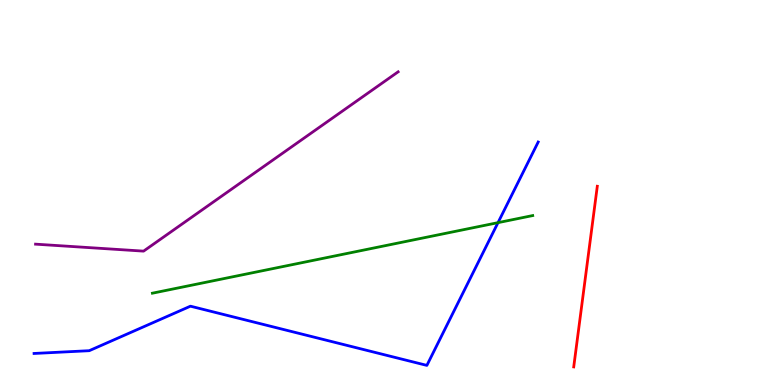[{'lines': ['blue', 'red'], 'intersections': []}, {'lines': ['green', 'red'], 'intersections': []}, {'lines': ['purple', 'red'], 'intersections': []}, {'lines': ['blue', 'green'], 'intersections': [{'x': 6.43, 'y': 4.22}]}, {'lines': ['blue', 'purple'], 'intersections': []}, {'lines': ['green', 'purple'], 'intersections': []}]